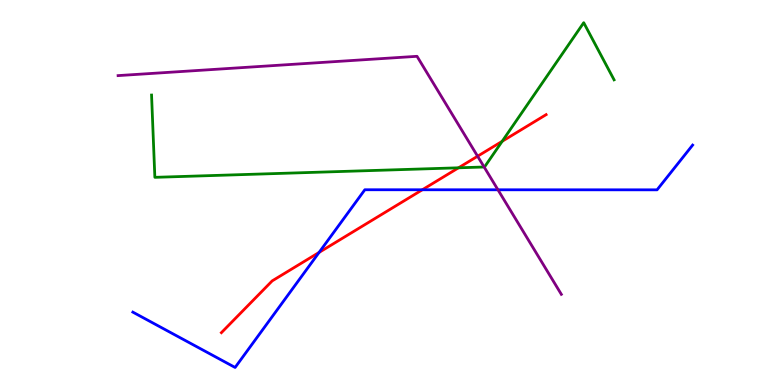[{'lines': ['blue', 'red'], 'intersections': [{'x': 4.12, 'y': 3.44}, {'x': 5.45, 'y': 5.07}]}, {'lines': ['green', 'red'], 'intersections': [{'x': 5.92, 'y': 5.64}, {'x': 6.48, 'y': 6.33}]}, {'lines': ['purple', 'red'], 'intersections': [{'x': 6.16, 'y': 5.94}]}, {'lines': ['blue', 'green'], 'intersections': []}, {'lines': ['blue', 'purple'], 'intersections': [{'x': 6.43, 'y': 5.07}]}, {'lines': ['green', 'purple'], 'intersections': [{'x': 6.25, 'y': 5.66}]}]